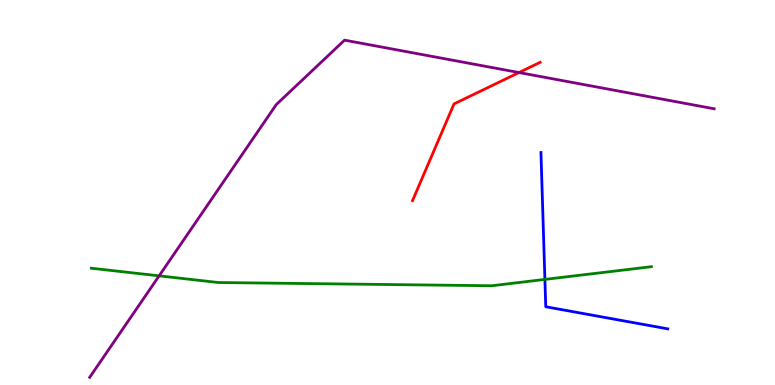[{'lines': ['blue', 'red'], 'intersections': []}, {'lines': ['green', 'red'], 'intersections': []}, {'lines': ['purple', 'red'], 'intersections': [{'x': 6.7, 'y': 8.12}]}, {'lines': ['blue', 'green'], 'intersections': [{'x': 7.03, 'y': 2.74}]}, {'lines': ['blue', 'purple'], 'intersections': []}, {'lines': ['green', 'purple'], 'intersections': [{'x': 2.05, 'y': 2.84}]}]